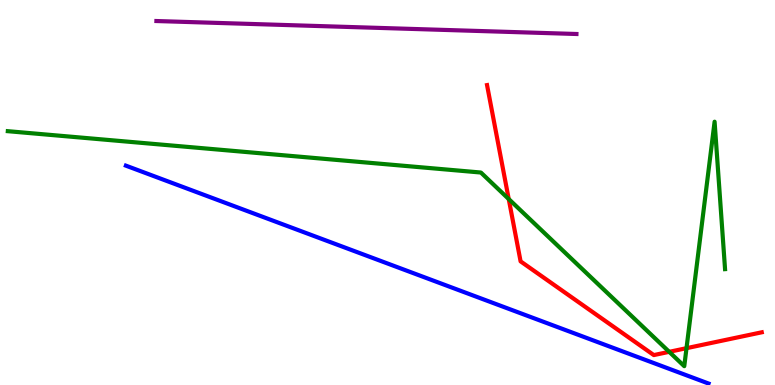[{'lines': ['blue', 'red'], 'intersections': []}, {'lines': ['green', 'red'], 'intersections': [{'x': 6.56, 'y': 4.83}, {'x': 8.63, 'y': 0.862}, {'x': 8.86, 'y': 0.956}]}, {'lines': ['purple', 'red'], 'intersections': []}, {'lines': ['blue', 'green'], 'intersections': []}, {'lines': ['blue', 'purple'], 'intersections': []}, {'lines': ['green', 'purple'], 'intersections': []}]